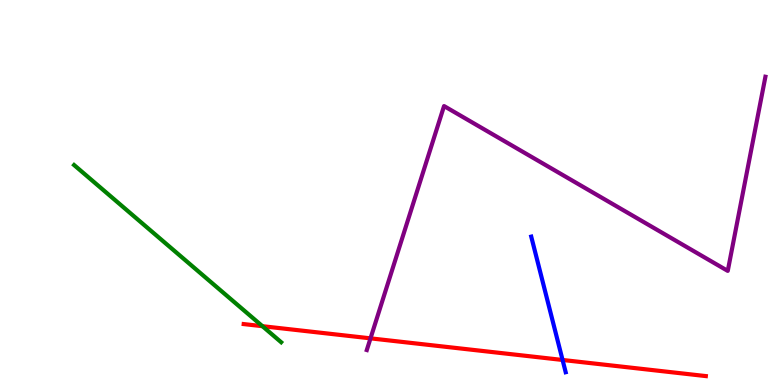[{'lines': ['blue', 'red'], 'intersections': [{'x': 7.26, 'y': 0.65}]}, {'lines': ['green', 'red'], 'intersections': [{'x': 3.39, 'y': 1.53}]}, {'lines': ['purple', 'red'], 'intersections': [{'x': 4.78, 'y': 1.21}]}, {'lines': ['blue', 'green'], 'intersections': []}, {'lines': ['blue', 'purple'], 'intersections': []}, {'lines': ['green', 'purple'], 'intersections': []}]